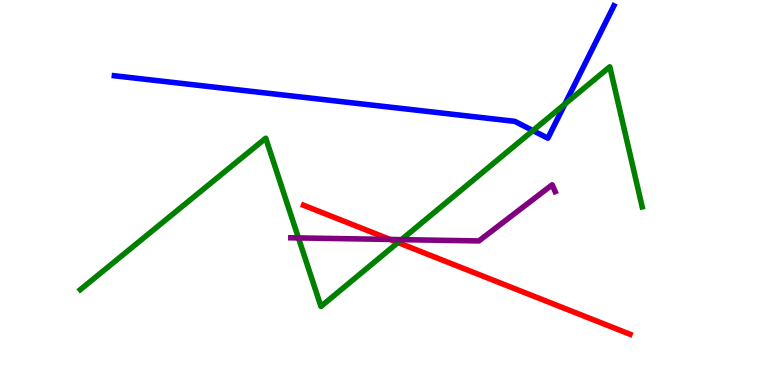[{'lines': ['blue', 'red'], 'intersections': []}, {'lines': ['green', 'red'], 'intersections': [{'x': 5.13, 'y': 3.7}]}, {'lines': ['purple', 'red'], 'intersections': [{'x': 5.03, 'y': 3.78}]}, {'lines': ['blue', 'green'], 'intersections': [{'x': 6.88, 'y': 6.61}, {'x': 7.29, 'y': 7.3}]}, {'lines': ['blue', 'purple'], 'intersections': []}, {'lines': ['green', 'purple'], 'intersections': [{'x': 3.85, 'y': 3.82}, {'x': 5.18, 'y': 3.78}]}]